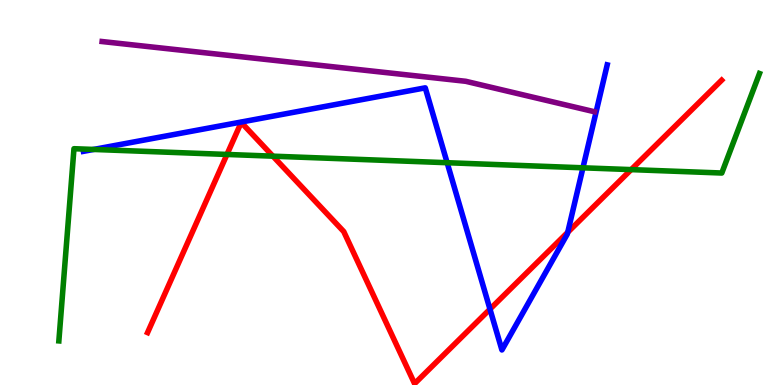[{'lines': ['blue', 'red'], 'intersections': [{'x': 6.32, 'y': 1.97}, {'x': 7.33, 'y': 3.97}]}, {'lines': ['green', 'red'], 'intersections': [{'x': 2.93, 'y': 5.99}, {'x': 3.52, 'y': 5.94}, {'x': 8.14, 'y': 5.59}]}, {'lines': ['purple', 'red'], 'intersections': []}, {'lines': ['blue', 'green'], 'intersections': [{'x': 1.21, 'y': 6.12}, {'x': 5.77, 'y': 5.77}, {'x': 7.52, 'y': 5.64}]}, {'lines': ['blue', 'purple'], 'intersections': []}, {'lines': ['green', 'purple'], 'intersections': []}]